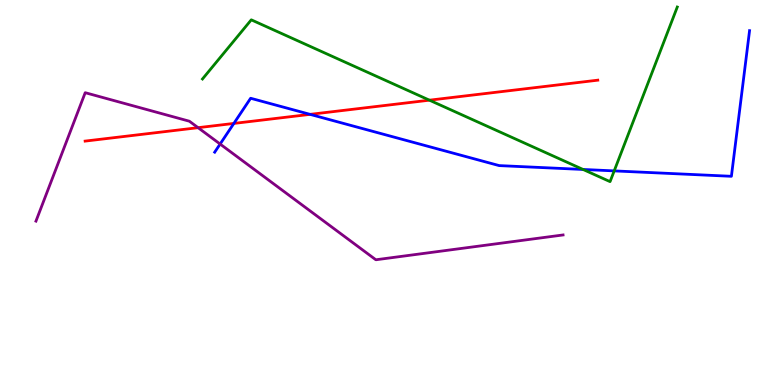[{'lines': ['blue', 'red'], 'intersections': [{'x': 3.02, 'y': 6.79}, {'x': 4.0, 'y': 7.03}]}, {'lines': ['green', 'red'], 'intersections': [{'x': 5.54, 'y': 7.4}]}, {'lines': ['purple', 'red'], 'intersections': [{'x': 2.56, 'y': 6.68}]}, {'lines': ['blue', 'green'], 'intersections': [{'x': 7.52, 'y': 5.6}, {'x': 7.93, 'y': 5.56}]}, {'lines': ['blue', 'purple'], 'intersections': [{'x': 2.84, 'y': 6.26}]}, {'lines': ['green', 'purple'], 'intersections': []}]